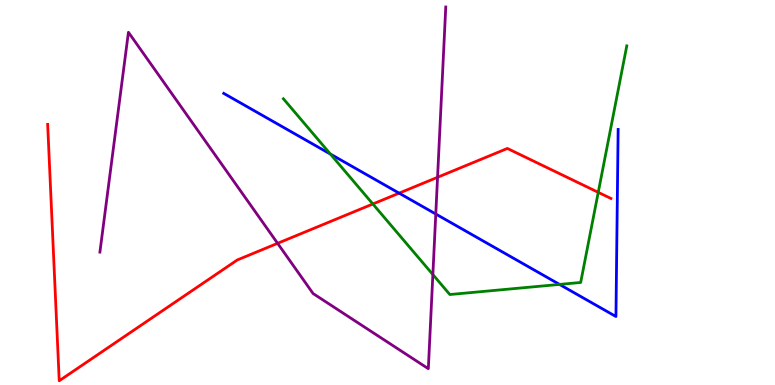[{'lines': ['blue', 'red'], 'intersections': [{'x': 5.15, 'y': 4.98}]}, {'lines': ['green', 'red'], 'intersections': [{'x': 4.81, 'y': 4.7}, {'x': 7.72, 'y': 5.0}]}, {'lines': ['purple', 'red'], 'intersections': [{'x': 3.58, 'y': 3.68}, {'x': 5.65, 'y': 5.4}]}, {'lines': ['blue', 'green'], 'intersections': [{'x': 4.26, 'y': 6.0}, {'x': 7.22, 'y': 2.61}]}, {'lines': ['blue', 'purple'], 'intersections': [{'x': 5.62, 'y': 4.44}]}, {'lines': ['green', 'purple'], 'intersections': [{'x': 5.59, 'y': 2.87}]}]